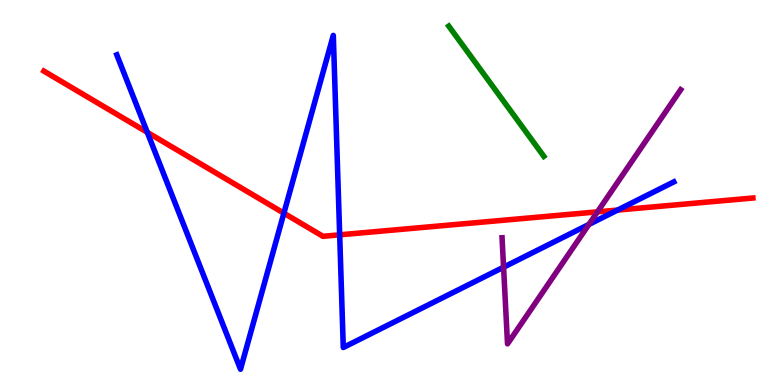[{'lines': ['blue', 'red'], 'intersections': [{'x': 1.9, 'y': 6.56}, {'x': 3.66, 'y': 4.46}, {'x': 4.38, 'y': 3.9}, {'x': 7.97, 'y': 4.54}]}, {'lines': ['green', 'red'], 'intersections': []}, {'lines': ['purple', 'red'], 'intersections': [{'x': 7.71, 'y': 4.5}]}, {'lines': ['blue', 'green'], 'intersections': []}, {'lines': ['blue', 'purple'], 'intersections': [{'x': 6.5, 'y': 3.06}, {'x': 7.6, 'y': 4.17}]}, {'lines': ['green', 'purple'], 'intersections': []}]